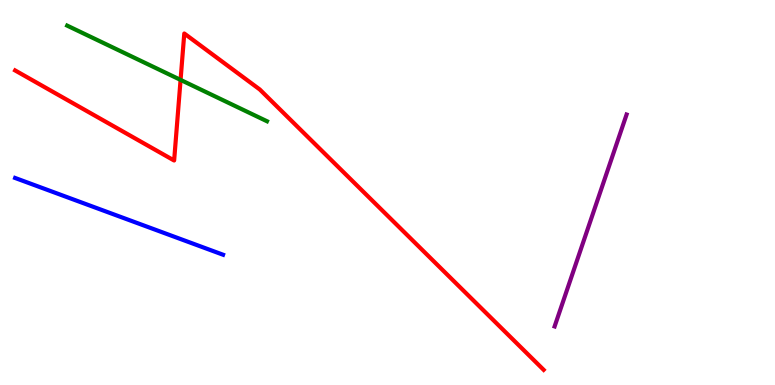[{'lines': ['blue', 'red'], 'intersections': []}, {'lines': ['green', 'red'], 'intersections': [{'x': 2.33, 'y': 7.92}]}, {'lines': ['purple', 'red'], 'intersections': []}, {'lines': ['blue', 'green'], 'intersections': []}, {'lines': ['blue', 'purple'], 'intersections': []}, {'lines': ['green', 'purple'], 'intersections': []}]